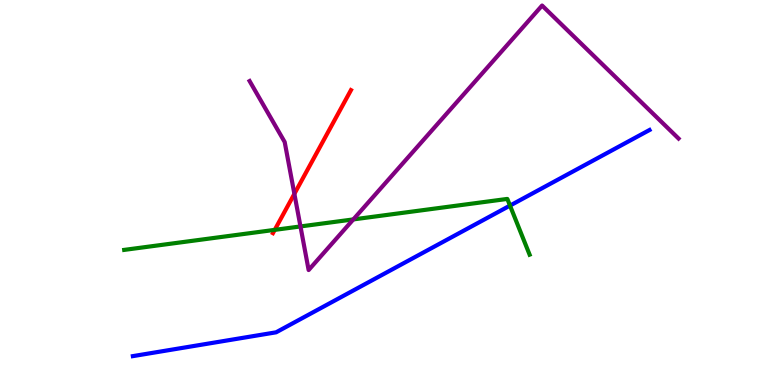[{'lines': ['blue', 'red'], 'intersections': []}, {'lines': ['green', 'red'], 'intersections': [{'x': 3.54, 'y': 4.03}]}, {'lines': ['purple', 'red'], 'intersections': [{'x': 3.8, 'y': 4.97}]}, {'lines': ['blue', 'green'], 'intersections': [{'x': 6.58, 'y': 4.66}]}, {'lines': ['blue', 'purple'], 'intersections': []}, {'lines': ['green', 'purple'], 'intersections': [{'x': 3.88, 'y': 4.12}, {'x': 4.56, 'y': 4.3}]}]